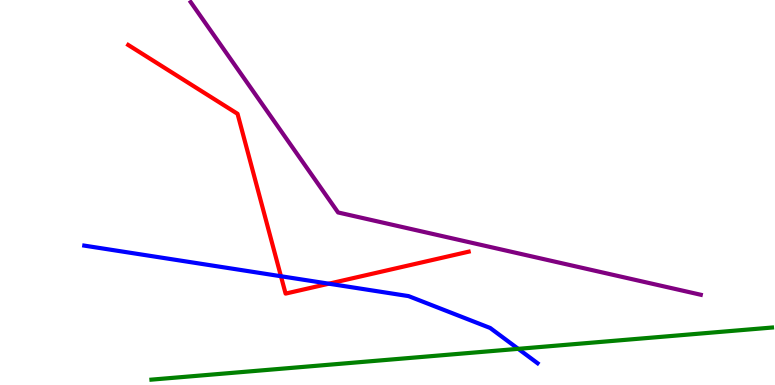[{'lines': ['blue', 'red'], 'intersections': [{'x': 3.63, 'y': 2.83}, {'x': 4.24, 'y': 2.63}]}, {'lines': ['green', 'red'], 'intersections': []}, {'lines': ['purple', 'red'], 'intersections': []}, {'lines': ['blue', 'green'], 'intersections': [{'x': 6.69, 'y': 0.939}]}, {'lines': ['blue', 'purple'], 'intersections': []}, {'lines': ['green', 'purple'], 'intersections': []}]